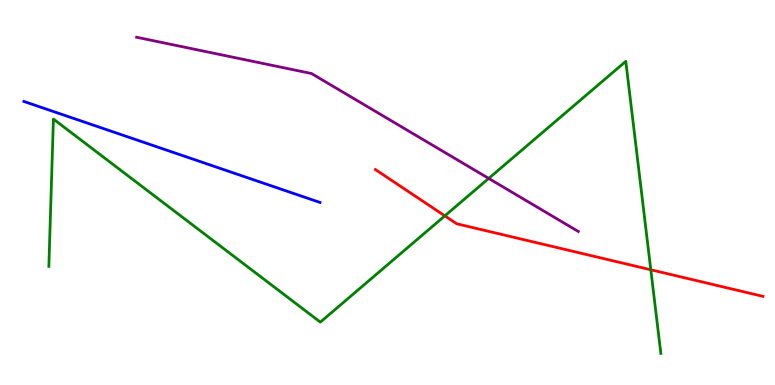[{'lines': ['blue', 'red'], 'intersections': []}, {'lines': ['green', 'red'], 'intersections': [{'x': 5.74, 'y': 4.39}, {'x': 8.4, 'y': 2.99}]}, {'lines': ['purple', 'red'], 'intersections': []}, {'lines': ['blue', 'green'], 'intersections': []}, {'lines': ['blue', 'purple'], 'intersections': []}, {'lines': ['green', 'purple'], 'intersections': [{'x': 6.31, 'y': 5.37}]}]